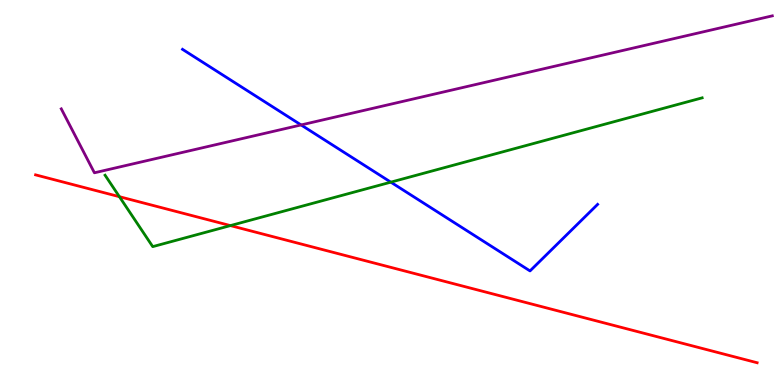[{'lines': ['blue', 'red'], 'intersections': []}, {'lines': ['green', 'red'], 'intersections': [{'x': 1.54, 'y': 4.89}, {'x': 2.97, 'y': 4.14}]}, {'lines': ['purple', 'red'], 'intersections': []}, {'lines': ['blue', 'green'], 'intersections': [{'x': 5.04, 'y': 5.27}]}, {'lines': ['blue', 'purple'], 'intersections': [{'x': 3.88, 'y': 6.75}]}, {'lines': ['green', 'purple'], 'intersections': []}]